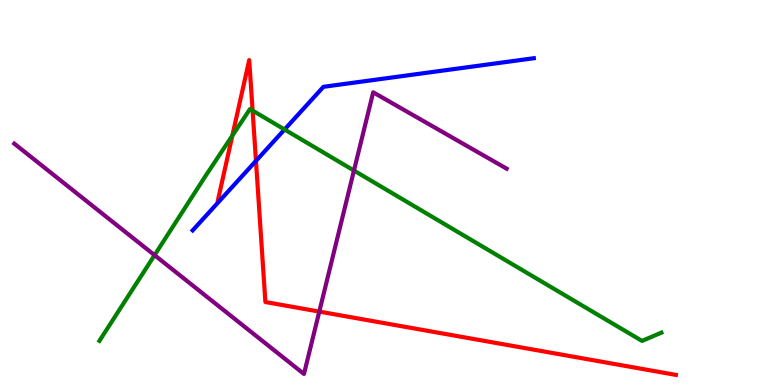[{'lines': ['blue', 'red'], 'intersections': [{'x': 3.3, 'y': 5.82}]}, {'lines': ['green', 'red'], 'intersections': [{'x': 3.0, 'y': 6.48}, {'x': 3.26, 'y': 7.13}]}, {'lines': ['purple', 'red'], 'intersections': [{'x': 4.12, 'y': 1.91}]}, {'lines': ['blue', 'green'], 'intersections': [{'x': 3.67, 'y': 6.64}]}, {'lines': ['blue', 'purple'], 'intersections': []}, {'lines': ['green', 'purple'], 'intersections': [{'x': 1.99, 'y': 3.37}, {'x': 4.57, 'y': 5.57}]}]